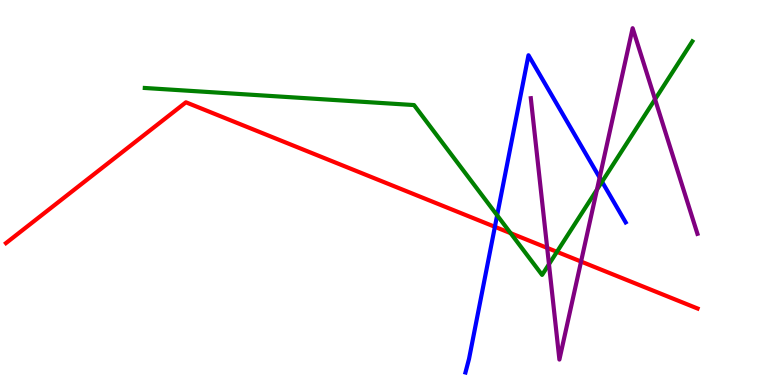[{'lines': ['blue', 'red'], 'intersections': [{'x': 6.39, 'y': 4.11}]}, {'lines': ['green', 'red'], 'intersections': [{'x': 6.59, 'y': 3.94}, {'x': 7.19, 'y': 3.46}]}, {'lines': ['purple', 'red'], 'intersections': [{'x': 7.06, 'y': 3.56}, {'x': 7.5, 'y': 3.21}]}, {'lines': ['blue', 'green'], 'intersections': [{'x': 6.41, 'y': 4.41}, {'x': 7.77, 'y': 5.28}]}, {'lines': ['blue', 'purple'], 'intersections': [{'x': 7.74, 'y': 5.39}]}, {'lines': ['green', 'purple'], 'intersections': [{'x': 7.08, 'y': 3.14}, {'x': 7.7, 'y': 5.07}, {'x': 8.45, 'y': 7.42}]}]